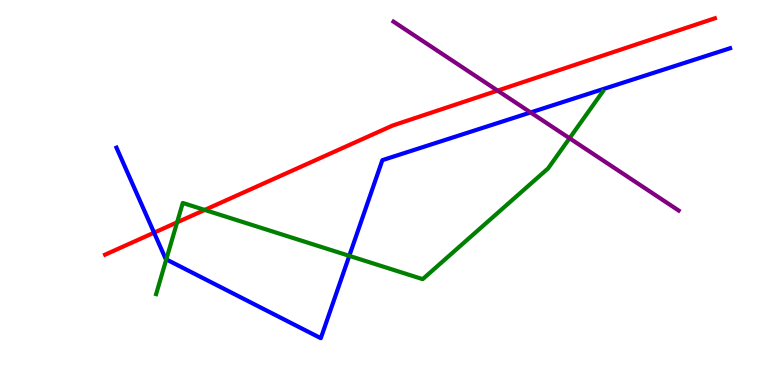[{'lines': ['blue', 'red'], 'intersections': [{'x': 1.99, 'y': 3.96}]}, {'lines': ['green', 'red'], 'intersections': [{'x': 2.29, 'y': 4.23}, {'x': 2.64, 'y': 4.55}]}, {'lines': ['purple', 'red'], 'intersections': [{'x': 6.42, 'y': 7.65}]}, {'lines': ['blue', 'green'], 'intersections': [{'x': 2.15, 'y': 3.26}, {'x': 4.51, 'y': 3.35}]}, {'lines': ['blue', 'purple'], 'intersections': [{'x': 6.85, 'y': 7.08}]}, {'lines': ['green', 'purple'], 'intersections': [{'x': 7.35, 'y': 6.41}]}]